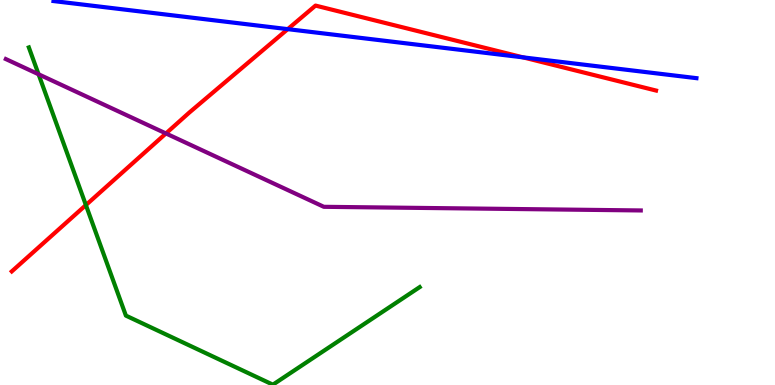[{'lines': ['blue', 'red'], 'intersections': [{'x': 3.71, 'y': 9.24}, {'x': 6.75, 'y': 8.51}]}, {'lines': ['green', 'red'], 'intersections': [{'x': 1.11, 'y': 4.67}]}, {'lines': ['purple', 'red'], 'intersections': [{'x': 2.14, 'y': 6.53}]}, {'lines': ['blue', 'green'], 'intersections': []}, {'lines': ['blue', 'purple'], 'intersections': []}, {'lines': ['green', 'purple'], 'intersections': [{'x': 0.498, 'y': 8.07}]}]